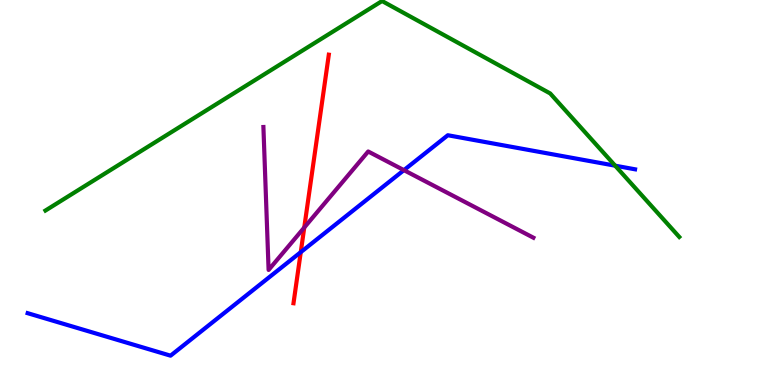[{'lines': ['blue', 'red'], 'intersections': [{'x': 3.88, 'y': 3.45}]}, {'lines': ['green', 'red'], 'intersections': []}, {'lines': ['purple', 'red'], 'intersections': [{'x': 3.93, 'y': 4.09}]}, {'lines': ['blue', 'green'], 'intersections': [{'x': 7.94, 'y': 5.7}]}, {'lines': ['blue', 'purple'], 'intersections': [{'x': 5.21, 'y': 5.58}]}, {'lines': ['green', 'purple'], 'intersections': []}]